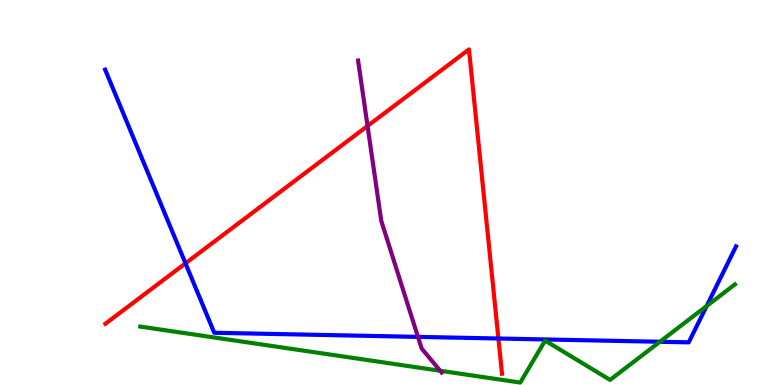[{'lines': ['blue', 'red'], 'intersections': [{'x': 2.39, 'y': 3.16}, {'x': 6.43, 'y': 1.21}]}, {'lines': ['green', 'red'], 'intersections': []}, {'lines': ['purple', 'red'], 'intersections': [{'x': 4.74, 'y': 6.73}]}, {'lines': ['blue', 'green'], 'intersections': [{'x': 8.52, 'y': 1.12}, {'x': 9.12, 'y': 2.05}]}, {'lines': ['blue', 'purple'], 'intersections': [{'x': 5.39, 'y': 1.25}]}, {'lines': ['green', 'purple'], 'intersections': [{'x': 5.68, 'y': 0.37}]}]